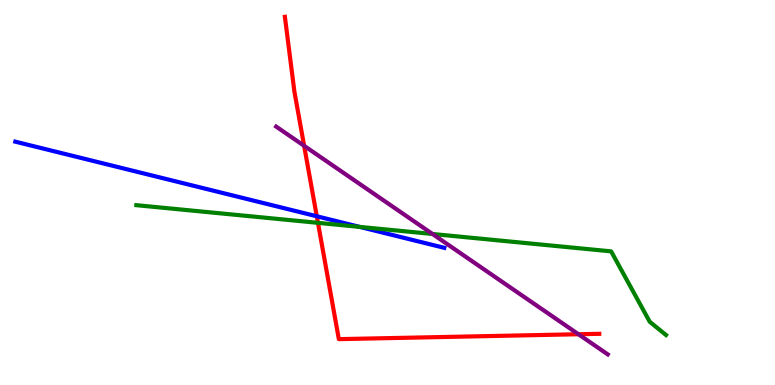[{'lines': ['blue', 'red'], 'intersections': [{'x': 4.09, 'y': 4.38}]}, {'lines': ['green', 'red'], 'intersections': [{'x': 4.1, 'y': 4.21}]}, {'lines': ['purple', 'red'], 'intersections': [{'x': 3.92, 'y': 6.21}, {'x': 7.46, 'y': 1.32}]}, {'lines': ['blue', 'green'], 'intersections': [{'x': 4.64, 'y': 4.11}]}, {'lines': ['blue', 'purple'], 'intersections': []}, {'lines': ['green', 'purple'], 'intersections': [{'x': 5.58, 'y': 3.92}]}]